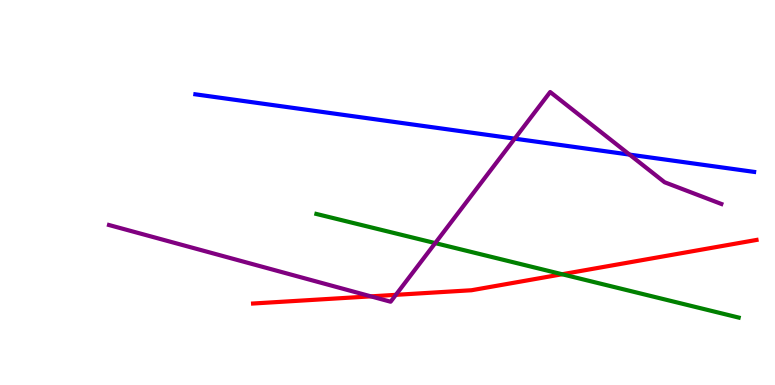[{'lines': ['blue', 'red'], 'intersections': []}, {'lines': ['green', 'red'], 'intersections': [{'x': 7.25, 'y': 2.88}]}, {'lines': ['purple', 'red'], 'intersections': [{'x': 4.79, 'y': 2.3}, {'x': 5.11, 'y': 2.34}]}, {'lines': ['blue', 'green'], 'intersections': []}, {'lines': ['blue', 'purple'], 'intersections': [{'x': 6.64, 'y': 6.4}, {'x': 8.12, 'y': 5.98}]}, {'lines': ['green', 'purple'], 'intersections': [{'x': 5.62, 'y': 3.69}]}]